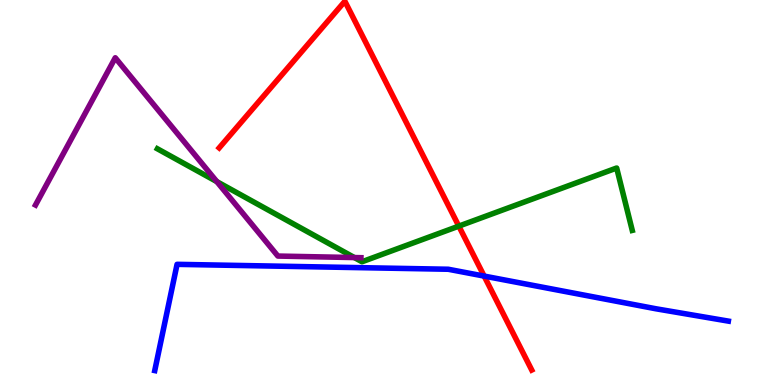[{'lines': ['blue', 'red'], 'intersections': [{'x': 6.25, 'y': 2.83}]}, {'lines': ['green', 'red'], 'intersections': [{'x': 5.92, 'y': 4.13}]}, {'lines': ['purple', 'red'], 'intersections': []}, {'lines': ['blue', 'green'], 'intersections': []}, {'lines': ['blue', 'purple'], 'intersections': []}, {'lines': ['green', 'purple'], 'intersections': [{'x': 2.8, 'y': 5.28}, {'x': 4.57, 'y': 3.31}]}]